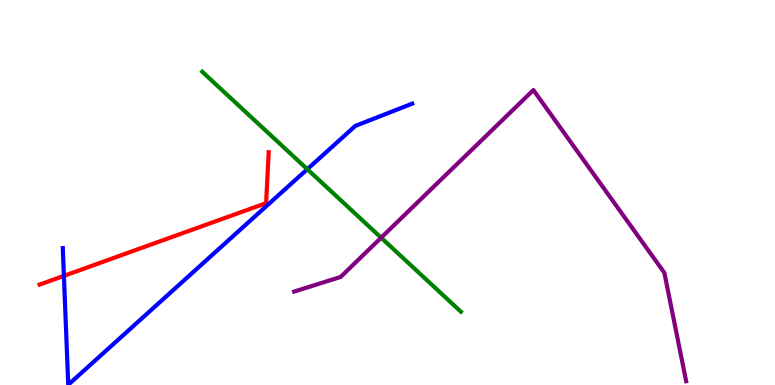[{'lines': ['blue', 'red'], 'intersections': [{'x': 0.825, 'y': 2.83}]}, {'lines': ['green', 'red'], 'intersections': []}, {'lines': ['purple', 'red'], 'intersections': []}, {'lines': ['blue', 'green'], 'intersections': [{'x': 3.97, 'y': 5.61}]}, {'lines': ['blue', 'purple'], 'intersections': []}, {'lines': ['green', 'purple'], 'intersections': [{'x': 4.92, 'y': 3.83}]}]